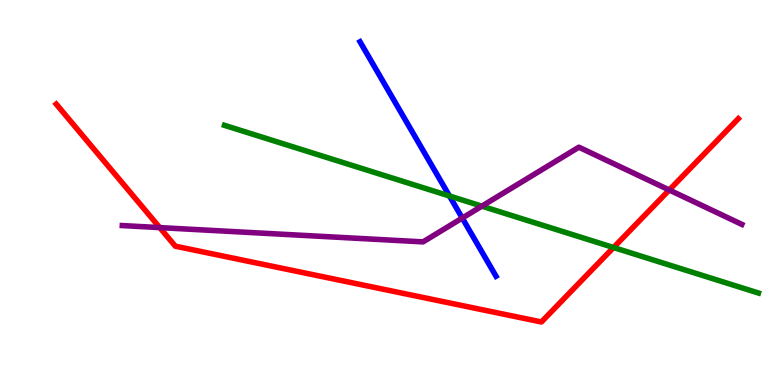[{'lines': ['blue', 'red'], 'intersections': []}, {'lines': ['green', 'red'], 'intersections': [{'x': 7.92, 'y': 3.57}]}, {'lines': ['purple', 'red'], 'intersections': [{'x': 2.06, 'y': 4.09}, {'x': 8.64, 'y': 5.06}]}, {'lines': ['blue', 'green'], 'intersections': [{'x': 5.8, 'y': 4.91}]}, {'lines': ['blue', 'purple'], 'intersections': [{'x': 5.96, 'y': 4.34}]}, {'lines': ['green', 'purple'], 'intersections': [{'x': 6.22, 'y': 4.65}]}]